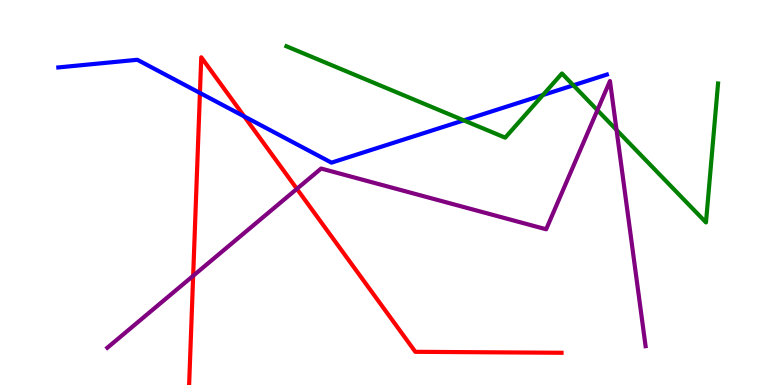[{'lines': ['blue', 'red'], 'intersections': [{'x': 2.58, 'y': 7.59}, {'x': 3.15, 'y': 6.98}]}, {'lines': ['green', 'red'], 'intersections': []}, {'lines': ['purple', 'red'], 'intersections': [{'x': 2.49, 'y': 2.84}, {'x': 3.83, 'y': 5.09}]}, {'lines': ['blue', 'green'], 'intersections': [{'x': 5.98, 'y': 6.87}, {'x': 7.0, 'y': 7.53}, {'x': 7.4, 'y': 7.78}]}, {'lines': ['blue', 'purple'], 'intersections': []}, {'lines': ['green', 'purple'], 'intersections': [{'x': 7.71, 'y': 7.14}, {'x': 7.96, 'y': 6.62}]}]